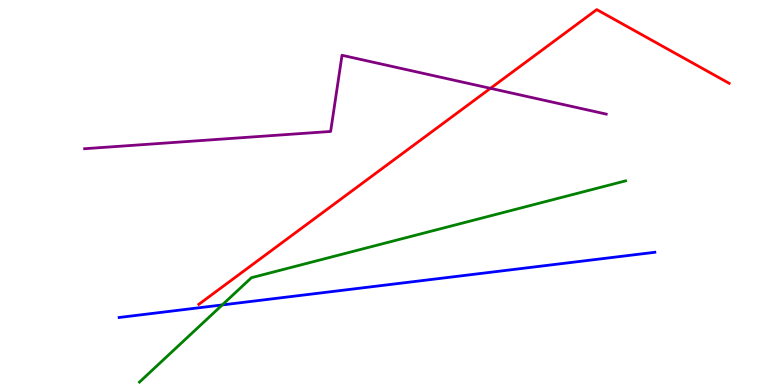[{'lines': ['blue', 'red'], 'intersections': []}, {'lines': ['green', 'red'], 'intersections': []}, {'lines': ['purple', 'red'], 'intersections': [{'x': 6.33, 'y': 7.71}]}, {'lines': ['blue', 'green'], 'intersections': [{'x': 2.87, 'y': 2.08}]}, {'lines': ['blue', 'purple'], 'intersections': []}, {'lines': ['green', 'purple'], 'intersections': []}]